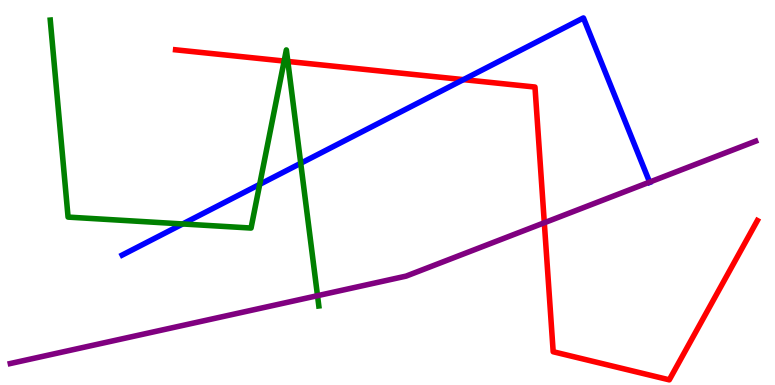[{'lines': ['blue', 'red'], 'intersections': [{'x': 5.98, 'y': 7.93}]}, {'lines': ['green', 'red'], 'intersections': [{'x': 3.67, 'y': 8.41}, {'x': 3.71, 'y': 8.4}]}, {'lines': ['purple', 'red'], 'intersections': [{'x': 7.02, 'y': 4.21}]}, {'lines': ['blue', 'green'], 'intersections': [{'x': 2.36, 'y': 4.18}, {'x': 3.35, 'y': 5.21}, {'x': 3.88, 'y': 5.76}]}, {'lines': ['blue', 'purple'], 'intersections': [{'x': 8.38, 'y': 5.27}]}, {'lines': ['green', 'purple'], 'intersections': [{'x': 4.1, 'y': 2.32}]}]